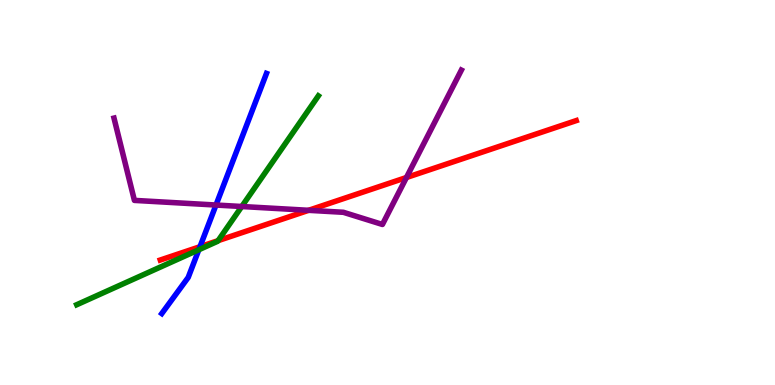[{'lines': ['blue', 'red'], 'intersections': [{'x': 2.58, 'y': 3.59}]}, {'lines': ['green', 'red'], 'intersections': [{'x': 2.81, 'y': 3.75}]}, {'lines': ['purple', 'red'], 'intersections': [{'x': 3.98, 'y': 4.54}, {'x': 5.24, 'y': 5.39}]}, {'lines': ['blue', 'green'], 'intersections': [{'x': 2.57, 'y': 3.51}]}, {'lines': ['blue', 'purple'], 'intersections': [{'x': 2.79, 'y': 4.67}]}, {'lines': ['green', 'purple'], 'intersections': [{'x': 3.12, 'y': 4.64}]}]